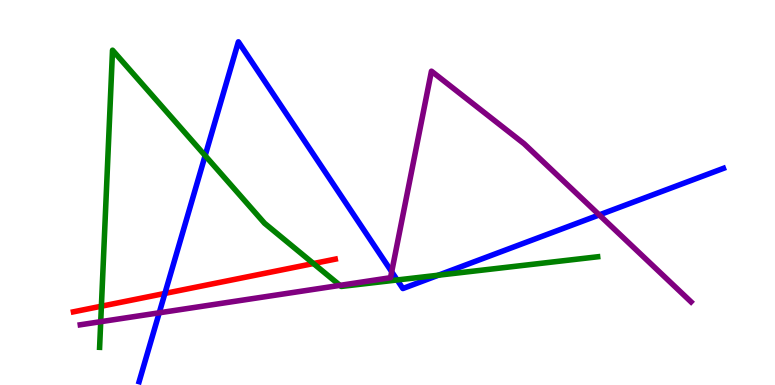[{'lines': ['blue', 'red'], 'intersections': [{'x': 2.13, 'y': 2.38}]}, {'lines': ['green', 'red'], 'intersections': [{'x': 1.31, 'y': 2.05}, {'x': 4.04, 'y': 3.15}]}, {'lines': ['purple', 'red'], 'intersections': []}, {'lines': ['blue', 'green'], 'intersections': [{'x': 2.65, 'y': 5.96}, {'x': 5.12, 'y': 2.73}, {'x': 5.66, 'y': 2.85}]}, {'lines': ['blue', 'purple'], 'intersections': [{'x': 2.05, 'y': 1.88}, {'x': 5.05, 'y': 2.94}, {'x': 7.73, 'y': 4.42}]}, {'lines': ['green', 'purple'], 'intersections': [{'x': 1.3, 'y': 1.64}, {'x': 4.39, 'y': 2.59}]}]